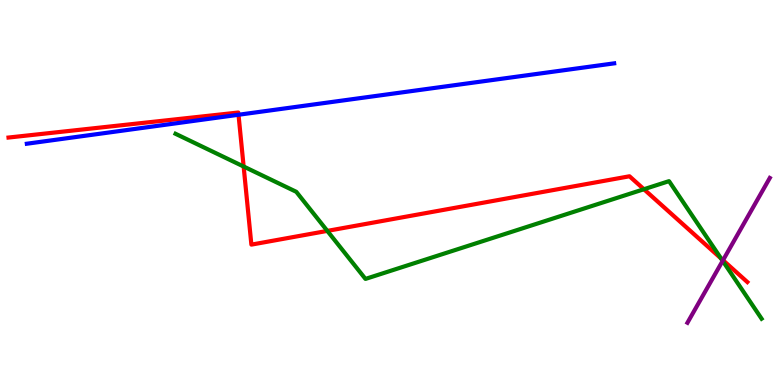[{'lines': ['blue', 'red'], 'intersections': [{'x': 3.08, 'y': 7.02}]}, {'lines': ['green', 'red'], 'intersections': [{'x': 3.14, 'y': 5.68}, {'x': 4.22, 'y': 4.0}, {'x': 8.31, 'y': 5.08}, {'x': 9.3, 'y': 3.29}]}, {'lines': ['purple', 'red'], 'intersections': [{'x': 9.33, 'y': 3.24}]}, {'lines': ['blue', 'green'], 'intersections': []}, {'lines': ['blue', 'purple'], 'intersections': []}, {'lines': ['green', 'purple'], 'intersections': [{'x': 9.32, 'y': 3.22}]}]